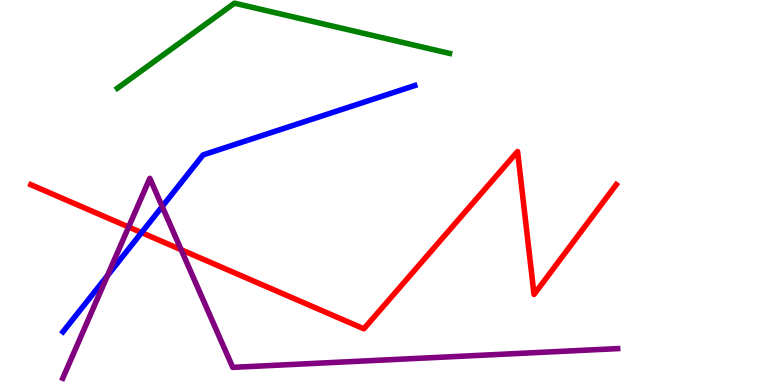[{'lines': ['blue', 'red'], 'intersections': [{'x': 1.83, 'y': 3.96}]}, {'lines': ['green', 'red'], 'intersections': []}, {'lines': ['purple', 'red'], 'intersections': [{'x': 1.66, 'y': 4.1}, {'x': 2.34, 'y': 3.51}]}, {'lines': ['blue', 'green'], 'intersections': []}, {'lines': ['blue', 'purple'], 'intersections': [{'x': 1.39, 'y': 2.84}, {'x': 2.09, 'y': 4.64}]}, {'lines': ['green', 'purple'], 'intersections': []}]